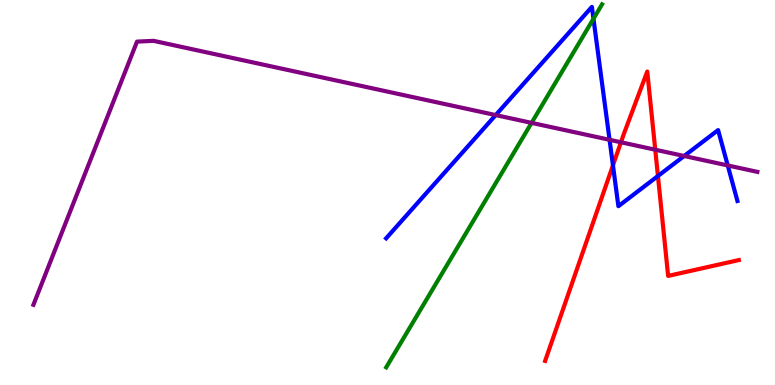[{'lines': ['blue', 'red'], 'intersections': [{'x': 7.91, 'y': 5.71}, {'x': 8.49, 'y': 5.43}]}, {'lines': ['green', 'red'], 'intersections': []}, {'lines': ['purple', 'red'], 'intersections': [{'x': 8.01, 'y': 6.3}, {'x': 8.45, 'y': 6.11}]}, {'lines': ['blue', 'green'], 'intersections': [{'x': 7.66, 'y': 9.51}]}, {'lines': ['blue', 'purple'], 'intersections': [{'x': 6.4, 'y': 7.01}, {'x': 7.87, 'y': 6.37}, {'x': 8.83, 'y': 5.95}, {'x': 9.39, 'y': 5.7}]}, {'lines': ['green', 'purple'], 'intersections': [{'x': 6.86, 'y': 6.81}]}]